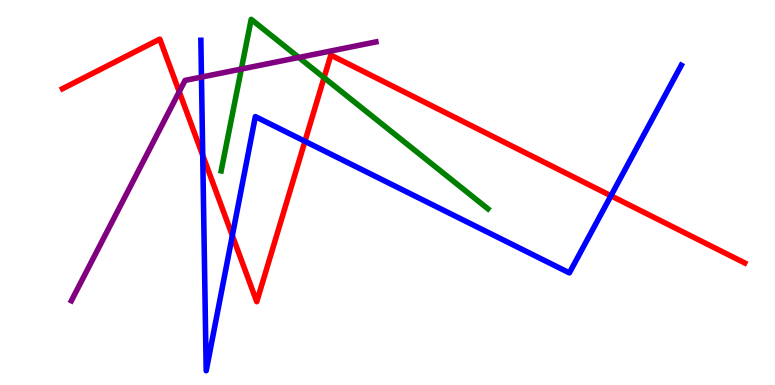[{'lines': ['blue', 'red'], 'intersections': [{'x': 2.62, 'y': 5.96}, {'x': 3.0, 'y': 3.88}, {'x': 3.93, 'y': 6.33}, {'x': 7.88, 'y': 4.92}]}, {'lines': ['green', 'red'], 'intersections': [{'x': 4.18, 'y': 7.98}]}, {'lines': ['purple', 'red'], 'intersections': [{'x': 2.31, 'y': 7.62}]}, {'lines': ['blue', 'green'], 'intersections': []}, {'lines': ['blue', 'purple'], 'intersections': [{'x': 2.6, 'y': 8.0}]}, {'lines': ['green', 'purple'], 'intersections': [{'x': 3.11, 'y': 8.21}, {'x': 3.86, 'y': 8.51}]}]